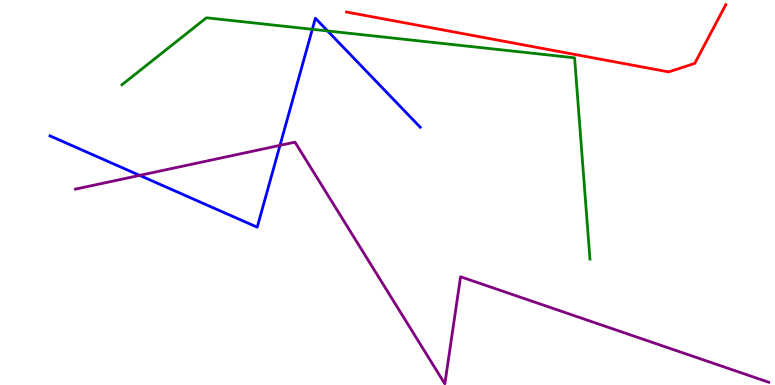[{'lines': ['blue', 'red'], 'intersections': []}, {'lines': ['green', 'red'], 'intersections': []}, {'lines': ['purple', 'red'], 'intersections': []}, {'lines': ['blue', 'green'], 'intersections': [{'x': 4.03, 'y': 9.24}, {'x': 4.23, 'y': 9.2}]}, {'lines': ['blue', 'purple'], 'intersections': [{'x': 1.8, 'y': 5.44}, {'x': 3.61, 'y': 6.22}]}, {'lines': ['green', 'purple'], 'intersections': []}]